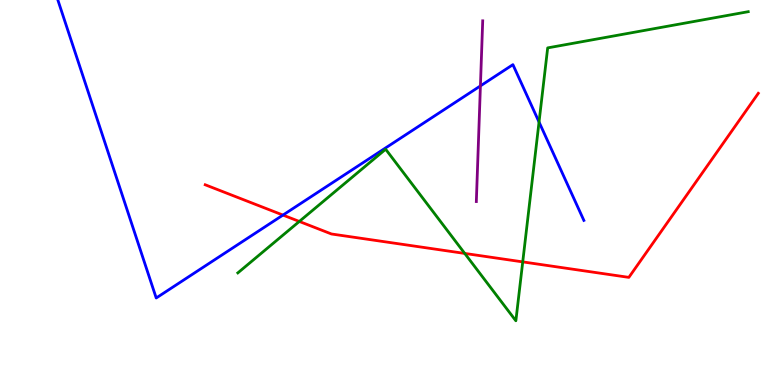[{'lines': ['blue', 'red'], 'intersections': [{'x': 3.65, 'y': 4.41}]}, {'lines': ['green', 'red'], 'intersections': [{'x': 3.86, 'y': 4.25}, {'x': 6.0, 'y': 3.42}, {'x': 6.74, 'y': 3.2}]}, {'lines': ['purple', 'red'], 'intersections': []}, {'lines': ['blue', 'green'], 'intersections': [{'x': 6.96, 'y': 6.83}]}, {'lines': ['blue', 'purple'], 'intersections': [{'x': 6.2, 'y': 7.77}]}, {'lines': ['green', 'purple'], 'intersections': []}]